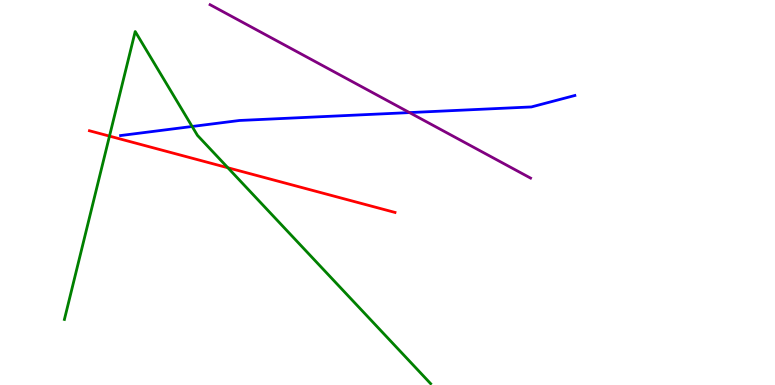[{'lines': ['blue', 'red'], 'intersections': []}, {'lines': ['green', 'red'], 'intersections': [{'x': 1.41, 'y': 6.46}, {'x': 2.94, 'y': 5.64}]}, {'lines': ['purple', 'red'], 'intersections': []}, {'lines': ['blue', 'green'], 'intersections': [{'x': 2.48, 'y': 6.71}]}, {'lines': ['blue', 'purple'], 'intersections': [{'x': 5.28, 'y': 7.08}]}, {'lines': ['green', 'purple'], 'intersections': []}]